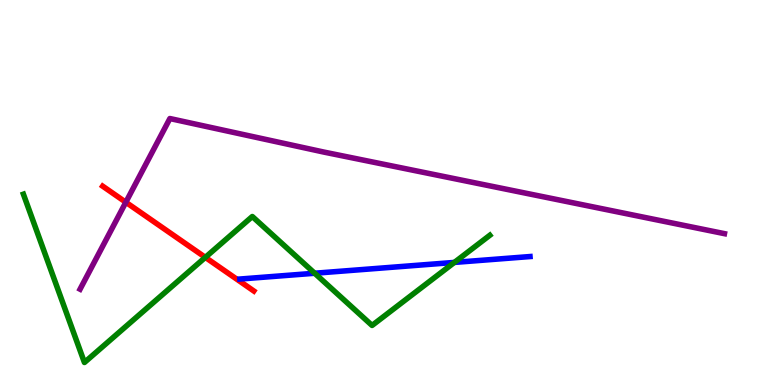[{'lines': ['blue', 'red'], 'intersections': []}, {'lines': ['green', 'red'], 'intersections': [{'x': 2.65, 'y': 3.32}]}, {'lines': ['purple', 'red'], 'intersections': [{'x': 1.62, 'y': 4.75}]}, {'lines': ['blue', 'green'], 'intersections': [{'x': 4.06, 'y': 2.9}, {'x': 5.86, 'y': 3.18}]}, {'lines': ['blue', 'purple'], 'intersections': []}, {'lines': ['green', 'purple'], 'intersections': []}]